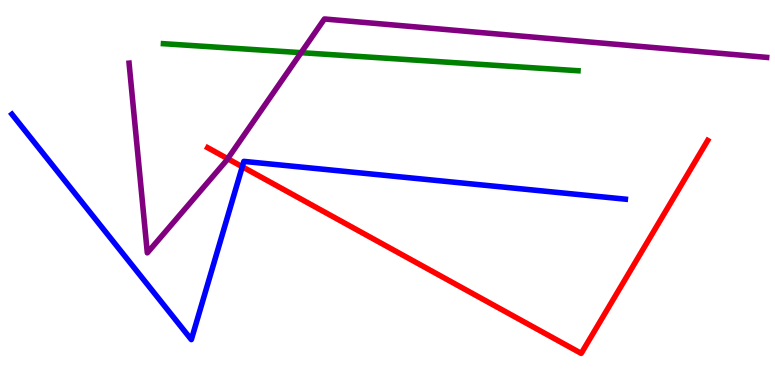[{'lines': ['blue', 'red'], 'intersections': [{'x': 3.13, 'y': 5.67}]}, {'lines': ['green', 'red'], 'intersections': []}, {'lines': ['purple', 'red'], 'intersections': [{'x': 2.94, 'y': 5.88}]}, {'lines': ['blue', 'green'], 'intersections': []}, {'lines': ['blue', 'purple'], 'intersections': []}, {'lines': ['green', 'purple'], 'intersections': [{'x': 3.89, 'y': 8.63}]}]